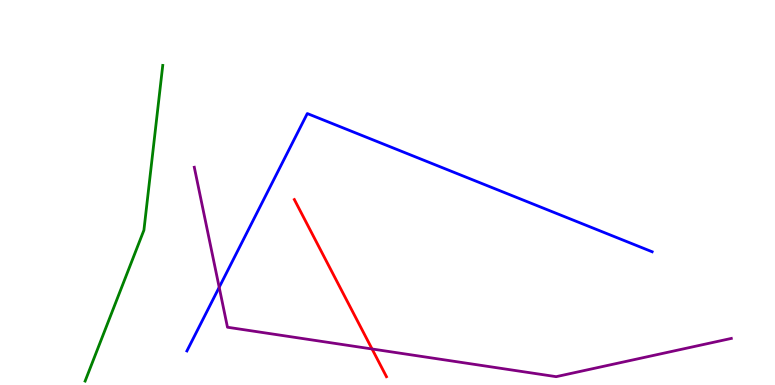[{'lines': ['blue', 'red'], 'intersections': []}, {'lines': ['green', 'red'], 'intersections': []}, {'lines': ['purple', 'red'], 'intersections': [{'x': 4.8, 'y': 0.936}]}, {'lines': ['blue', 'green'], 'intersections': []}, {'lines': ['blue', 'purple'], 'intersections': [{'x': 2.83, 'y': 2.54}]}, {'lines': ['green', 'purple'], 'intersections': []}]